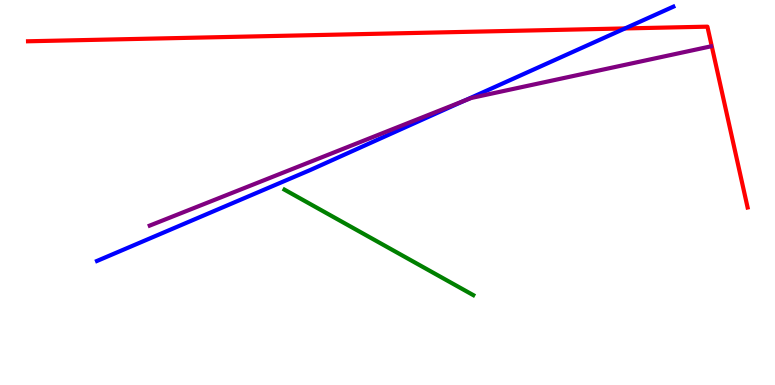[{'lines': ['blue', 'red'], 'intersections': [{'x': 8.06, 'y': 9.26}]}, {'lines': ['green', 'red'], 'intersections': []}, {'lines': ['purple', 'red'], 'intersections': []}, {'lines': ['blue', 'green'], 'intersections': []}, {'lines': ['blue', 'purple'], 'intersections': [{'x': 5.99, 'y': 7.38}]}, {'lines': ['green', 'purple'], 'intersections': []}]